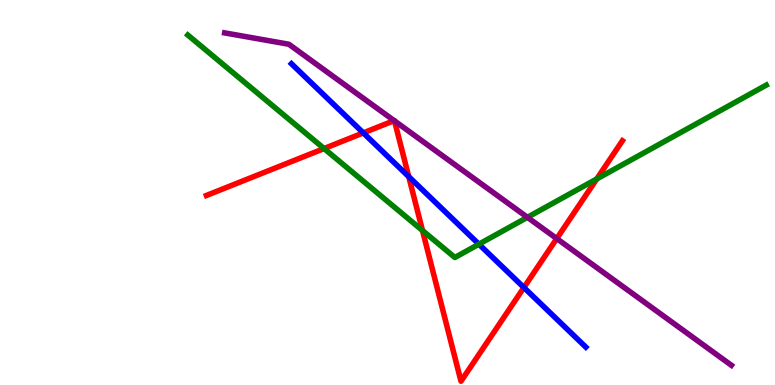[{'lines': ['blue', 'red'], 'intersections': [{'x': 4.69, 'y': 6.55}, {'x': 5.27, 'y': 5.41}, {'x': 6.76, 'y': 2.53}]}, {'lines': ['green', 'red'], 'intersections': [{'x': 4.18, 'y': 6.14}, {'x': 5.45, 'y': 4.01}, {'x': 7.7, 'y': 5.35}]}, {'lines': ['purple', 'red'], 'intersections': [{'x': 5.09, 'y': 6.87}, {'x': 5.09, 'y': 6.86}, {'x': 7.18, 'y': 3.8}]}, {'lines': ['blue', 'green'], 'intersections': [{'x': 6.18, 'y': 3.66}]}, {'lines': ['blue', 'purple'], 'intersections': []}, {'lines': ['green', 'purple'], 'intersections': [{'x': 6.81, 'y': 4.36}]}]